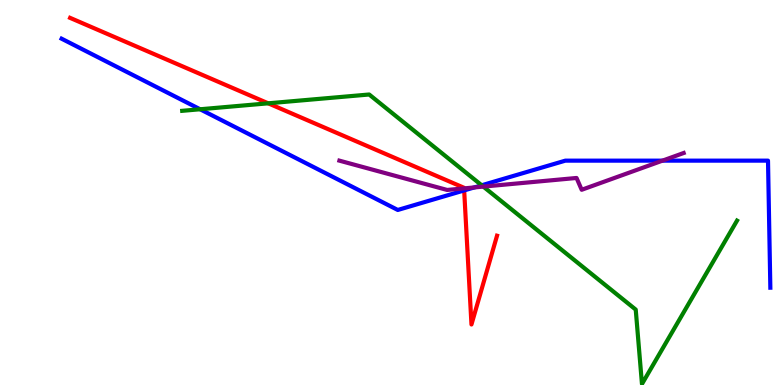[{'lines': ['blue', 'red'], 'intersections': [{'x': 5.99, 'y': 5.05}]}, {'lines': ['green', 'red'], 'intersections': [{'x': 3.46, 'y': 7.32}]}, {'lines': ['purple', 'red'], 'intersections': [{'x': 5.99, 'y': 5.11}]}, {'lines': ['blue', 'green'], 'intersections': [{'x': 2.58, 'y': 7.16}, {'x': 6.22, 'y': 5.19}]}, {'lines': ['blue', 'purple'], 'intersections': [{'x': 6.12, 'y': 5.13}, {'x': 8.55, 'y': 5.83}]}, {'lines': ['green', 'purple'], 'intersections': [{'x': 6.24, 'y': 5.15}]}]